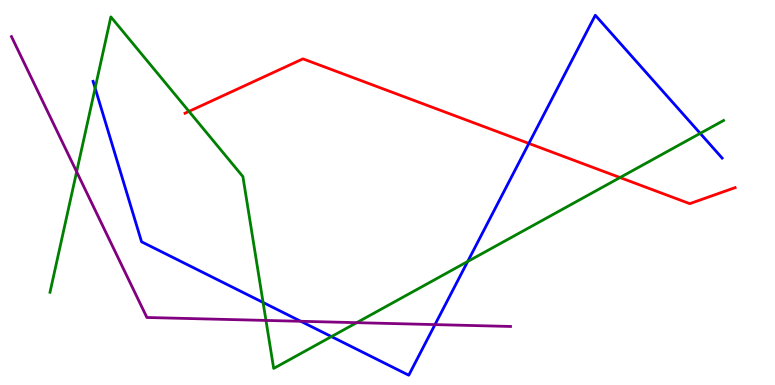[{'lines': ['blue', 'red'], 'intersections': [{'x': 6.82, 'y': 6.27}]}, {'lines': ['green', 'red'], 'intersections': [{'x': 2.44, 'y': 7.11}, {'x': 8.0, 'y': 5.39}]}, {'lines': ['purple', 'red'], 'intersections': []}, {'lines': ['blue', 'green'], 'intersections': [{'x': 1.23, 'y': 7.71}, {'x': 3.39, 'y': 2.14}, {'x': 4.28, 'y': 1.26}, {'x': 6.03, 'y': 3.21}, {'x': 9.03, 'y': 6.54}]}, {'lines': ['blue', 'purple'], 'intersections': [{'x': 3.88, 'y': 1.65}, {'x': 5.61, 'y': 1.57}]}, {'lines': ['green', 'purple'], 'intersections': [{'x': 0.989, 'y': 5.54}, {'x': 3.43, 'y': 1.68}, {'x': 4.6, 'y': 1.62}]}]